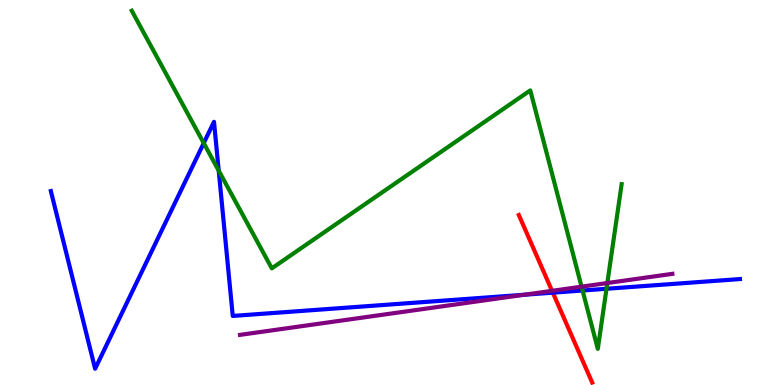[{'lines': ['blue', 'red'], 'intersections': [{'x': 7.13, 'y': 2.4}]}, {'lines': ['green', 'red'], 'intersections': []}, {'lines': ['purple', 'red'], 'intersections': [{'x': 7.12, 'y': 2.45}]}, {'lines': ['blue', 'green'], 'intersections': [{'x': 2.63, 'y': 6.28}, {'x': 2.82, 'y': 5.57}, {'x': 7.52, 'y': 2.45}, {'x': 7.83, 'y': 2.5}]}, {'lines': ['blue', 'purple'], 'intersections': [{'x': 6.77, 'y': 2.34}]}, {'lines': ['green', 'purple'], 'intersections': [{'x': 7.5, 'y': 2.55}, {'x': 7.84, 'y': 2.65}]}]